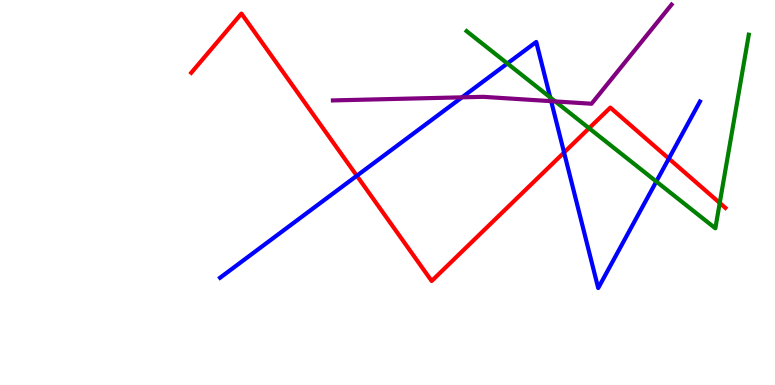[{'lines': ['blue', 'red'], 'intersections': [{'x': 4.6, 'y': 5.43}, {'x': 7.28, 'y': 6.04}, {'x': 8.63, 'y': 5.88}]}, {'lines': ['green', 'red'], 'intersections': [{'x': 7.6, 'y': 6.67}, {'x': 9.29, 'y': 4.73}]}, {'lines': ['purple', 'red'], 'intersections': []}, {'lines': ['blue', 'green'], 'intersections': [{'x': 6.55, 'y': 8.35}, {'x': 7.1, 'y': 7.47}, {'x': 8.47, 'y': 5.29}]}, {'lines': ['blue', 'purple'], 'intersections': [{'x': 5.96, 'y': 7.47}, {'x': 7.11, 'y': 7.37}]}, {'lines': ['green', 'purple'], 'intersections': [{'x': 7.16, 'y': 7.37}]}]